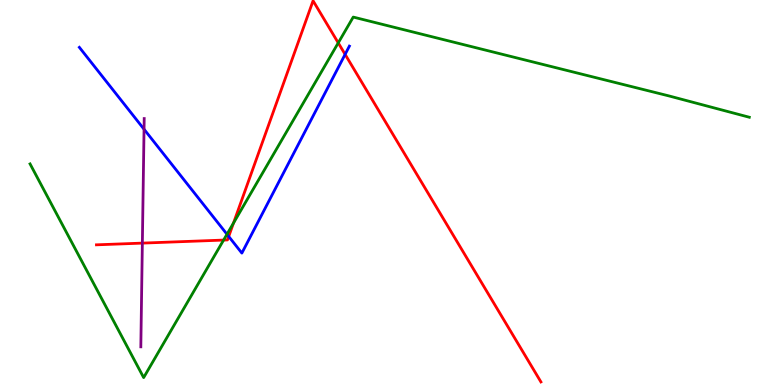[{'lines': ['blue', 'red'], 'intersections': [{'x': 2.95, 'y': 3.86}, {'x': 4.45, 'y': 8.59}]}, {'lines': ['green', 'red'], 'intersections': [{'x': 2.89, 'y': 3.76}, {'x': 3.01, 'y': 4.21}, {'x': 4.36, 'y': 8.89}]}, {'lines': ['purple', 'red'], 'intersections': [{'x': 1.84, 'y': 3.69}]}, {'lines': ['blue', 'green'], 'intersections': [{'x': 2.93, 'y': 3.92}]}, {'lines': ['blue', 'purple'], 'intersections': [{'x': 1.86, 'y': 6.64}]}, {'lines': ['green', 'purple'], 'intersections': []}]